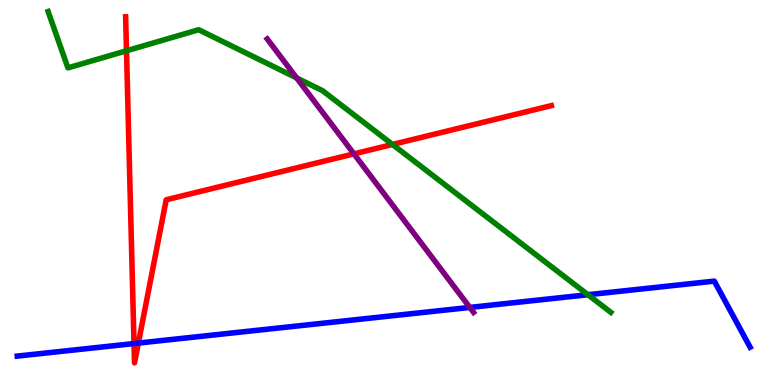[{'lines': ['blue', 'red'], 'intersections': [{'x': 1.73, 'y': 1.08}, {'x': 1.79, 'y': 1.09}]}, {'lines': ['green', 'red'], 'intersections': [{'x': 1.63, 'y': 8.68}, {'x': 5.06, 'y': 6.25}]}, {'lines': ['purple', 'red'], 'intersections': [{'x': 4.57, 'y': 6.0}]}, {'lines': ['blue', 'green'], 'intersections': [{'x': 7.59, 'y': 2.34}]}, {'lines': ['blue', 'purple'], 'intersections': [{'x': 6.06, 'y': 2.01}]}, {'lines': ['green', 'purple'], 'intersections': [{'x': 3.83, 'y': 7.98}]}]